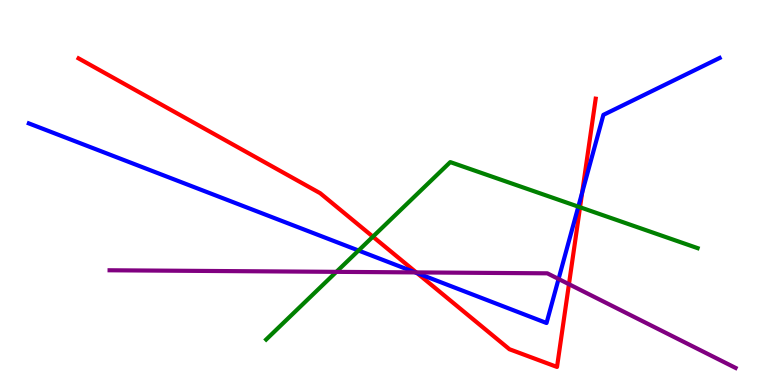[{'lines': ['blue', 'red'], 'intersections': [{'x': 5.38, 'y': 2.91}, {'x': 7.51, 'y': 5.0}]}, {'lines': ['green', 'red'], 'intersections': [{'x': 4.81, 'y': 3.85}, {'x': 7.48, 'y': 4.62}]}, {'lines': ['purple', 'red'], 'intersections': [{'x': 5.37, 'y': 2.92}, {'x': 7.34, 'y': 2.62}]}, {'lines': ['blue', 'green'], 'intersections': [{'x': 4.63, 'y': 3.49}, {'x': 7.46, 'y': 4.63}]}, {'lines': ['blue', 'purple'], 'intersections': [{'x': 5.36, 'y': 2.92}, {'x': 7.21, 'y': 2.75}]}, {'lines': ['green', 'purple'], 'intersections': [{'x': 4.34, 'y': 2.94}]}]